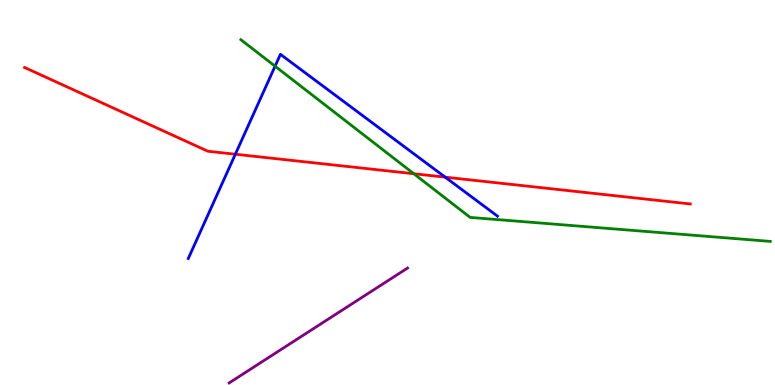[{'lines': ['blue', 'red'], 'intersections': [{'x': 3.04, 'y': 5.99}, {'x': 5.74, 'y': 5.4}]}, {'lines': ['green', 'red'], 'intersections': [{'x': 5.34, 'y': 5.49}]}, {'lines': ['purple', 'red'], 'intersections': []}, {'lines': ['blue', 'green'], 'intersections': [{'x': 3.55, 'y': 8.28}]}, {'lines': ['blue', 'purple'], 'intersections': []}, {'lines': ['green', 'purple'], 'intersections': []}]